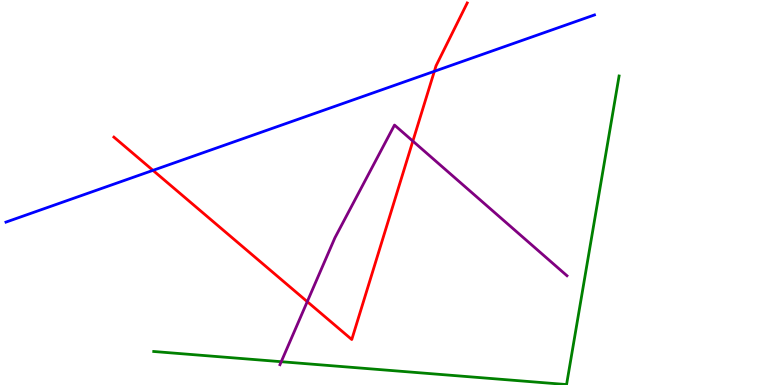[{'lines': ['blue', 'red'], 'intersections': [{'x': 1.97, 'y': 5.58}, {'x': 5.6, 'y': 8.15}]}, {'lines': ['green', 'red'], 'intersections': []}, {'lines': ['purple', 'red'], 'intersections': [{'x': 3.96, 'y': 2.17}, {'x': 5.33, 'y': 6.33}]}, {'lines': ['blue', 'green'], 'intersections': []}, {'lines': ['blue', 'purple'], 'intersections': []}, {'lines': ['green', 'purple'], 'intersections': [{'x': 3.63, 'y': 0.605}]}]